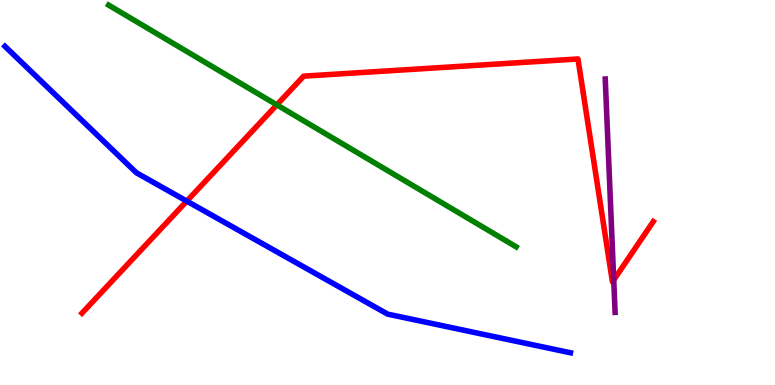[{'lines': ['blue', 'red'], 'intersections': [{'x': 2.41, 'y': 4.78}]}, {'lines': ['green', 'red'], 'intersections': [{'x': 3.57, 'y': 7.28}]}, {'lines': ['purple', 'red'], 'intersections': [{'x': 7.92, 'y': 2.73}]}, {'lines': ['blue', 'green'], 'intersections': []}, {'lines': ['blue', 'purple'], 'intersections': []}, {'lines': ['green', 'purple'], 'intersections': []}]